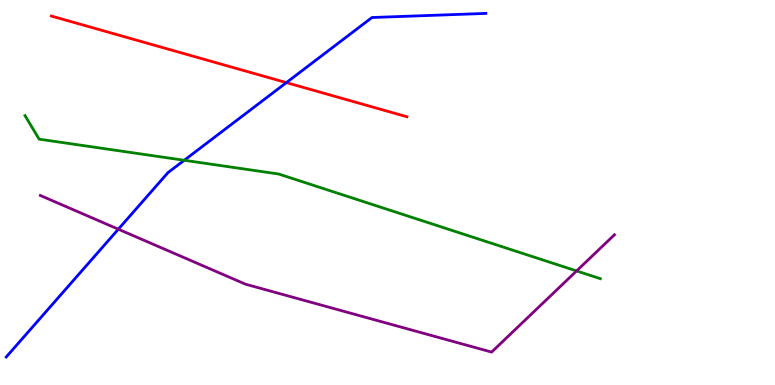[{'lines': ['blue', 'red'], 'intersections': [{'x': 3.7, 'y': 7.85}]}, {'lines': ['green', 'red'], 'intersections': []}, {'lines': ['purple', 'red'], 'intersections': []}, {'lines': ['blue', 'green'], 'intersections': [{'x': 2.38, 'y': 5.84}]}, {'lines': ['blue', 'purple'], 'intersections': [{'x': 1.53, 'y': 4.05}]}, {'lines': ['green', 'purple'], 'intersections': [{'x': 7.44, 'y': 2.96}]}]